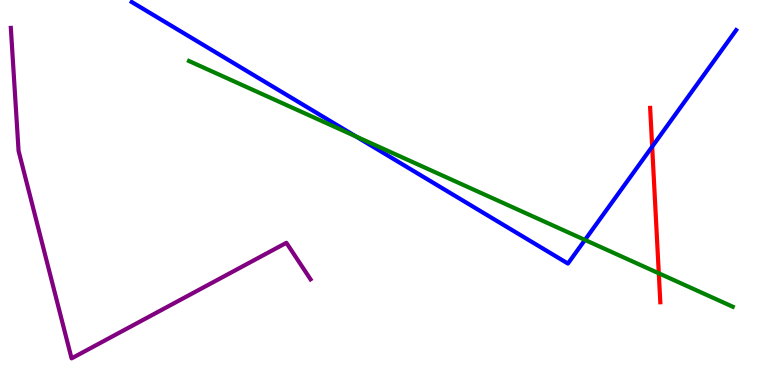[{'lines': ['blue', 'red'], 'intersections': [{'x': 8.42, 'y': 6.19}]}, {'lines': ['green', 'red'], 'intersections': [{'x': 8.5, 'y': 2.9}]}, {'lines': ['purple', 'red'], 'intersections': []}, {'lines': ['blue', 'green'], 'intersections': [{'x': 4.59, 'y': 6.46}, {'x': 7.55, 'y': 3.77}]}, {'lines': ['blue', 'purple'], 'intersections': []}, {'lines': ['green', 'purple'], 'intersections': []}]